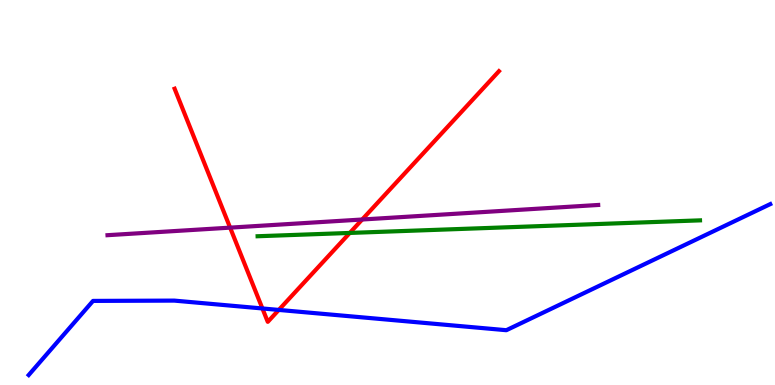[{'lines': ['blue', 'red'], 'intersections': [{'x': 3.39, 'y': 1.99}, {'x': 3.6, 'y': 1.95}]}, {'lines': ['green', 'red'], 'intersections': [{'x': 4.51, 'y': 3.95}]}, {'lines': ['purple', 'red'], 'intersections': [{'x': 2.97, 'y': 4.09}, {'x': 4.67, 'y': 4.3}]}, {'lines': ['blue', 'green'], 'intersections': []}, {'lines': ['blue', 'purple'], 'intersections': []}, {'lines': ['green', 'purple'], 'intersections': []}]